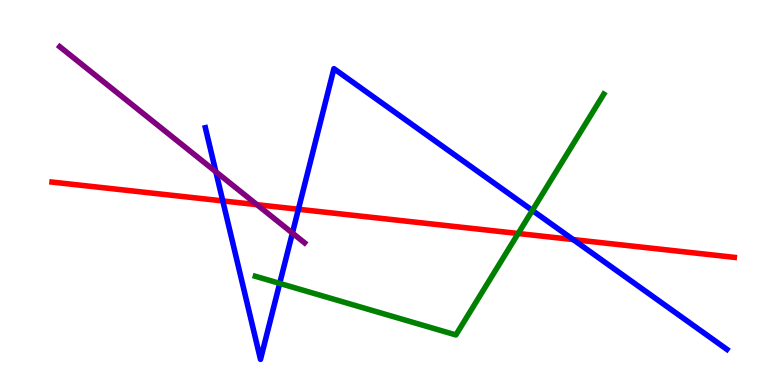[{'lines': ['blue', 'red'], 'intersections': [{'x': 2.87, 'y': 4.78}, {'x': 3.85, 'y': 4.56}, {'x': 7.4, 'y': 3.78}]}, {'lines': ['green', 'red'], 'intersections': [{'x': 6.69, 'y': 3.93}]}, {'lines': ['purple', 'red'], 'intersections': [{'x': 3.32, 'y': 4.68}]}, {'lines': ['blue', 'green'], 'intersections': [{'x': 3.61, 'y': 2.64}, {'x': 6.87, 'y': 4.53}]}, {'lines': ['blue', 'purple'], 'intersections': [{'x': 2.79, 'y': 5.54}, {'x': 3.77, 'y': 3.95}]}, {'lines': ['green', 'purple'], 'intersections': []}]